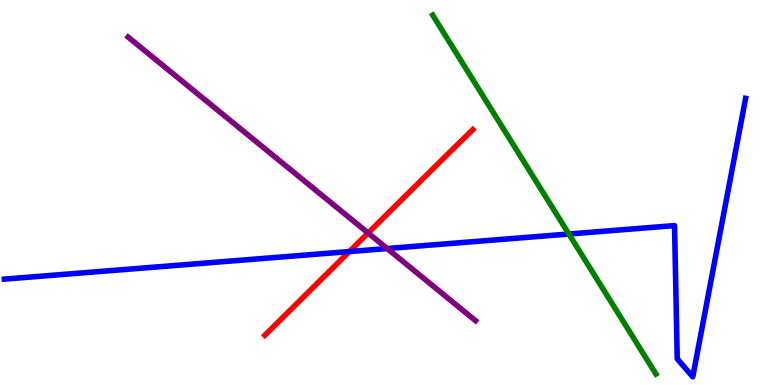[{'lines': ['blue', 'red'], 'intersections': [{'x': 4.51, 'y': 3.47}]}, {'lines': ['green', 'red'], 'intersections': []}, {'lines': ['purple', 'red'], 'intersections': [{'x': 4.75, 'y': 3.95}]}, {'lines': ['blue', 'green'], 'intersections': [{'x': 7.34, 'y': 3.92}]}, {'lines': ['blue', 'purple'], 'intersections': [{'x': 5.0, 'y': 3.54}]}, {'lines': ['green', 'purple'], 'intersections': []}]